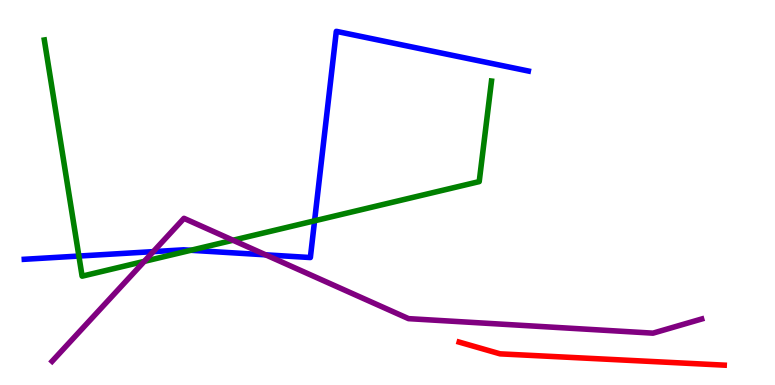[{'lines': ['blue', 'red'], 'intersections': []}, {'lines': ['green', 'red'], 'intersections': []}, {'lines': ['purple', 'red'], 'intersections': []}, {'lines': ['blue', 'green'], 'intersections': [{'x': 1.02, 'y': 3.35}, {'x': 2.46, 'y': 3.5}, {'x': 4.06, 'y': 4.26}]}, {'lines': ['blue', 'purple'], 'intersections': [{'x': 1.98, 'y': 3.46}, {'x': 3.43, 'y': 3.38}]}, {'lines': ['green', 'purple'], 'intersections': [{'x': 1.86, 'y': 3.21}, {'x': 3.01, 'y': 3.76}]}]